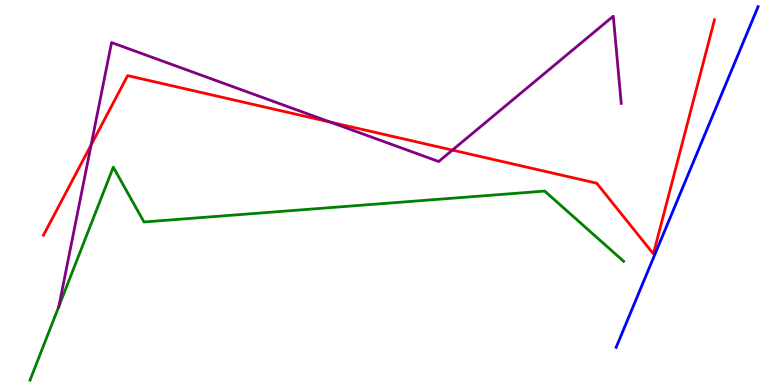[{'lines': ['blue', 'red'], 'intersections': []}, {'lines': ['green', 'red'], 'intersections': []}, {'lines': ['purple', 'red'], 'intersections': [{'x': 1.18, 'y': 6.24}, {'x': 4.26, 'y': 6.83}, {'x': 5.84, 'y': 6.1}]}, {'lines': ['blue', 'green'], 'intersections': []}, {'lines': ['blue', 'purple'], 'intersections': []}, {'lines': ['green', 'purple'], 'intersections': [{'x': 0.76, 'y': 2.04}]}]